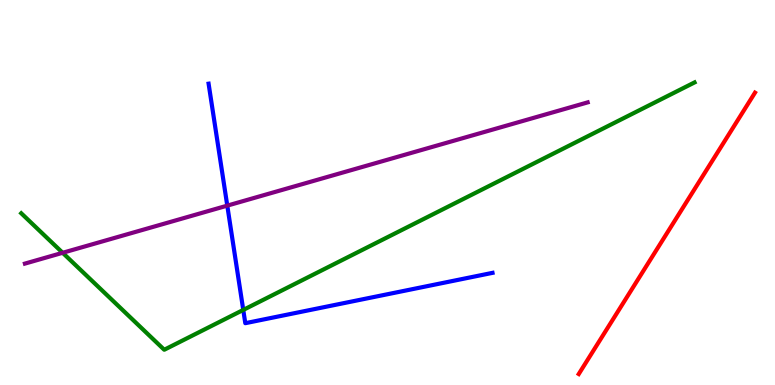[{'lines': ['blue', 'red'], 'intersections': []}, {'lines': ['green', 'red'], 'intersections': []}, {'lines': ['purple', 'red'], 'intersections': []}, {'lines': ['blue', 'green'], 'intersections': [{'x': 3.14, 'y': 1.95}]}, {'lines': ['blue', 'purple'], 'intersections': [{'x': 2.93, 'y': 4.66}]}, {'lines': ['green', 'purple'], 'intersections': [{'x': 0.808, 'y': 3.43}]}]